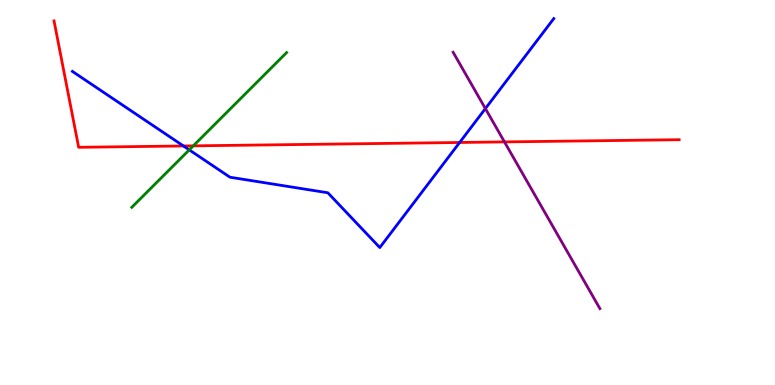[{'lines': ['blue', 'red'], 'intersections': [{'x': 2.37, 'y': 6.21}, {'x': 5.93, 'y': 6.3}]}, {'lines': ['green', 'red'], 'intersections': [{'x': 2.49, 'y': 6.21}]}, {'lines': ['purple', 'red'], 'intersections': [{'x': 6.51, 'y': 6.31}]}, {'lines': ['blue', 'green'], 'intersections': [{'x': 2.44, 'y': 6.11}]}, {'lines': ['blue', 'purple'], 'intersections': [{'x': 6.26, 'y': 7.18}]}, {'lines': ['green', 'purple'], 'intersections': []}]